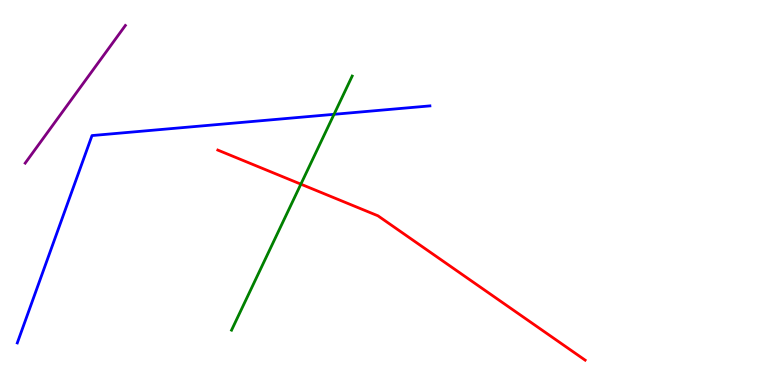[{'lines': ['blue', 'red'], 'intersections': []}, {'lines': ['green', 'red'], 'intersections': [{'x': 3.88, 'y': 5.22}]}, {'lines': ['purple', 'red'], 'intersections': []}, {'lines': ['blue', 'green'], 'intersections': [{'x': 4.31, 'y': 7.03}]}, {'lines': ['blue', 'purple'], 'intersections': []}, {'lines': ['green', 'purple'], 'intersections': []}]